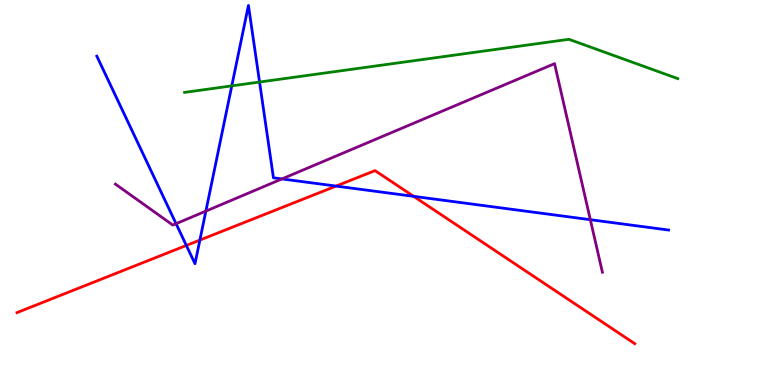[{'lines': ['blue', 'red'], 'intersections': [{'x': 2.4, 'y': 3.62}, {'x': 2.58, 'y': 3.76}, {'x': 4.34, 'y': 5.17}, {'x': 5.34, 'y': 4.9}]}, {'lines': ['green', 'red'], 'intersections': []}, {'lines': ['purple', 'red'], 'intersections': []}, {'lines': ['blue', 'green'], 'intersections': [{'x': 2.99, 'y': 7.77}, {'x': 3.35, 'y': 7.87}]}, {'lines': ['blue', 'purple'], 'intersections': [{'x': 2.27, 'y': 4.19}, {'x': 2.66, 'y': 4.52}, {'x': 3.64, 'y': 5.35}, {'x': 7.62, 'y': 4.29}]}, {'lines': ['green', 'purple'], 'intersections': []}]